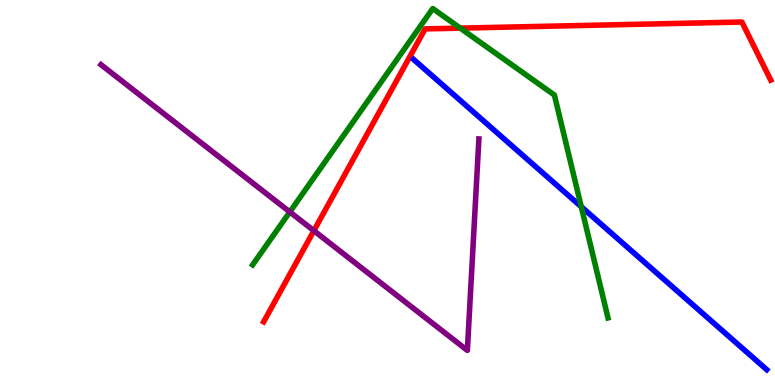[{'lines': ['blue', 'red'], 'intersections': []}, {'lines': ['green', 'red'], 'intersections': [{'x': 5.94, 'y': 9.27}]}, {'lines': ['purple', 'red'], 'intersections': [{'x': 4.05, 'y': 4.01}]}, {'lines': ['blue', 'green'], 'intersections': [{'x': 7.5, 'y': 4.63}]}, {'lines': ['blue', 'purple'], 'intersections': []}, {'lines': ['green', 'purple'], 'intersections': [{'x': 3.74, 'y': 4.49}]}]